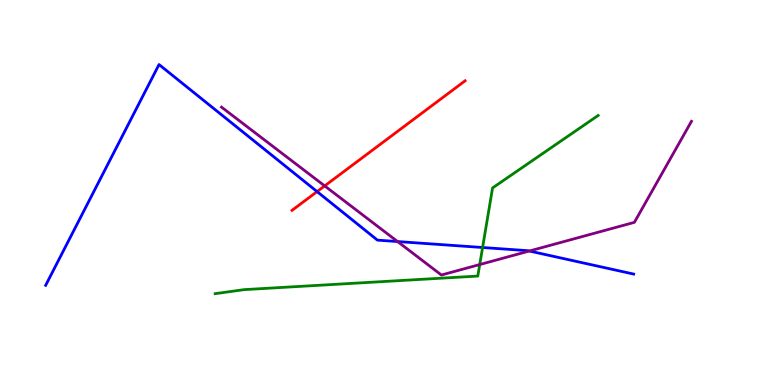[{'lines': ['blue', 'red'], 'intersections': [{'x': 4.09, 'y': 5.02}]}, {'lines': ['green', 'red'], 'intersections': []}, {'lines': ['purple', 'red'], 'intersections': [{'x': 4.19, 'y': 5.17}]}, {'lines': ['blue', 'green'], 'intersections': [{'x': 6.23, 'y': 3.57}]}, {'lines': ['blue', 'purple'], 'intersections': [{'x': 5.13, 'y': 3.73}, {'x': 6.83, 'y': 3.48}]}, {'lines': ['green', 'purple'], 'intersections': [{'x': 6.19, 'y': 3.13}]}]